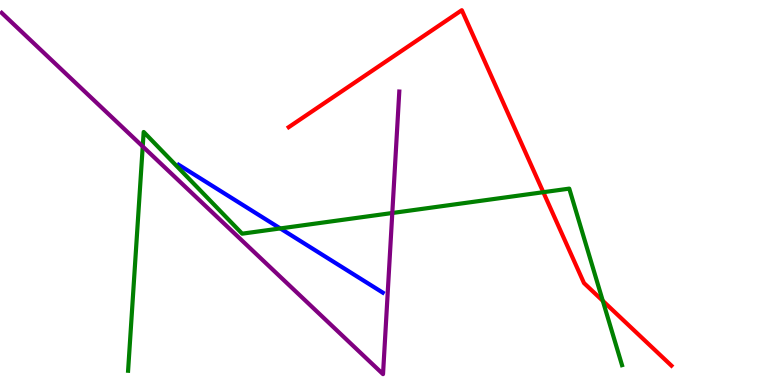[{'lines': ['blue', 'red'], 'intersections': []}, {'lines': ['green', 'red'], 'intersections': [{'x': 7.01, 'y': 5.01}, {'x': 7.78, 'y': 2.19}]}, {'lines': ['purple', 'red'], 'intersections': []}, {'lines': ['blue', 'green'], 'intersections': [{'x': 3.62, 'y': 4.07}]}, {'lines': ['blue', 'purple'], 'intersections': []}, {'lines': ['green', 'purple'], 'intersections': [{'x': 1.84, 'y': 6.2}, {'x': 5.06, 'y': 4.47}]}]